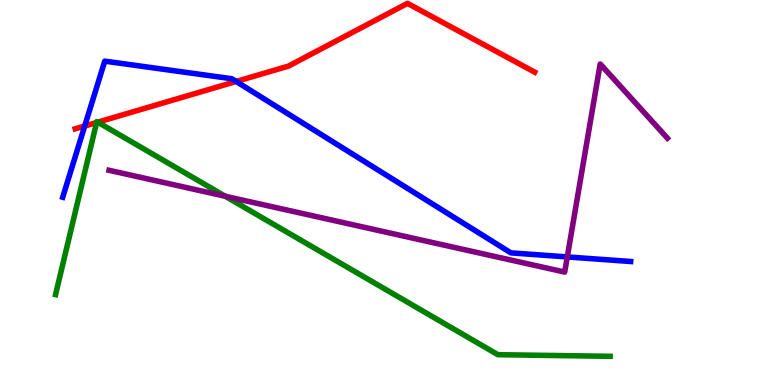[{'lines': ['blue', 'red'], 'intersections': [{'x': 1.09, 'y': 6.73}, {'x': 3.05, 'y': 7.88}]}, {'lines': ['green', 'red'], 'intersections': [{'x': 1.25, 'y': 6.82}, {'x': 1.26, 'y': 6.83}]}, {'lines': ['purple', 'red'], 'intersections': []}, {'lines': ['blue', 'green'], 'intersections': []}, {'lines': ['blue', 'purple'], 'intersections': [{'x': 7.32, 'y': 3.33}]}, {'lines': ['green', 'purple'], 'intersections': [{'x': 2.91, 'y': 4.9}]}]